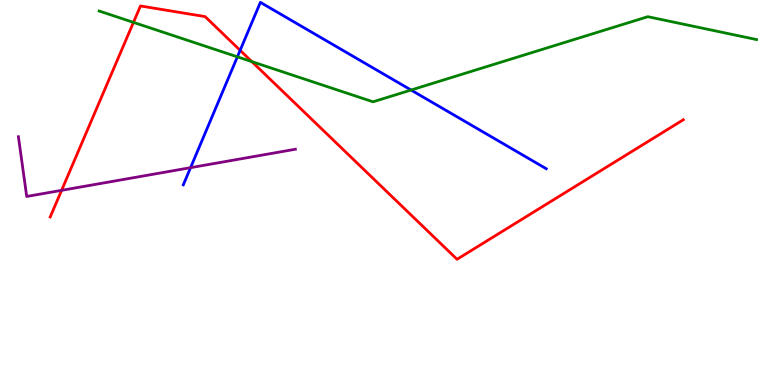[{'lines': ['blue', 'red'], 'intersections': [{'x': 3.1, 'y': 8.69}]}, {'lines': ['green', 'red'], 'intersections': [{'x': 1.72, 'y': 9.42}, {'x': 3.25, 'y': 8.4}]}, {'lines': ['purple', 'red'], 'intersections': [{'x': 0.795, 'y': 5.06}]}, {'lines': ['blue', 'green'], 'intersections': [{'x': 3.06, 'y': 8.52}, {'x': 5.3, 'y': 7.66}]}, {'lines': ['blue', 'purple'], 'intersections': [{'x': 2.46, 'y': 5.64}]}, {'lines': ['green', 'purple'], 'intersections': []}]